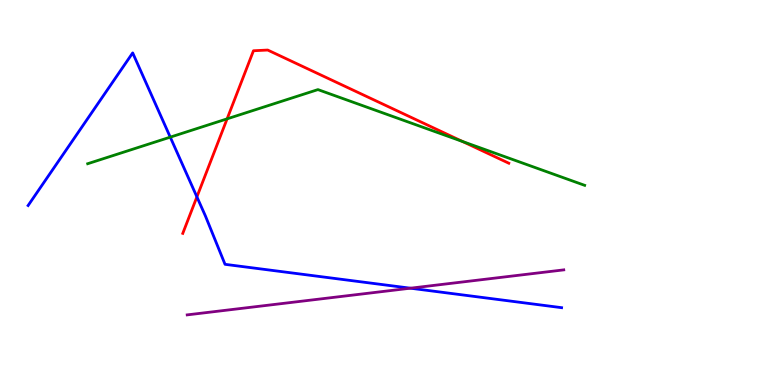[{'lines': ['blue', 'red'], 'intersections': [{'x': 2.54, 'y': 4.89}]}, {'lines': ['green', 'red'], 'intersections': [{'x': 2.93, 'y': 6.91}, {'x': 5.97, 'y': 6.32}]}, {'lines': ['purple', 'red'], 'intersections': []}, {'lines': ['blue', 'green'], 'intersections': [{'x': 2.2, 'y': 6.44}]}, {'lines': ['blue', 'purple'], 'intersections': [{'x': 5.3, 'y': 2.51}]}, {'lines': ['green', 'purple'], 'intersections': []}]